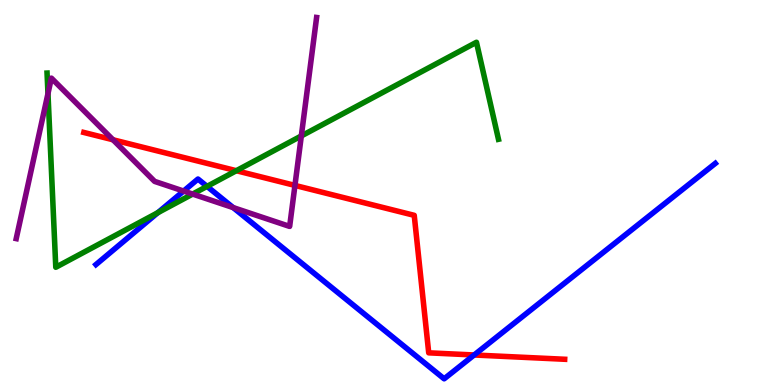[{'lines': ['blue', 'red'], 'intersections': [{'x': 6.12, 'y': 0.78}]}, {'lines': ['green', 'red'], 'intersections': [{'x': 3.05, 'y': 5.57}]}, {'lines': ['purple', 'red'], 'intersections': [{'x': 1.46, 'y': 6.37}, {'x': 3.81, 'y': 5.18}]}, {'lines': ['blue', 'green'], 'intersections': [{'x': 2.04, 'y': 4.48}, {'x': 2.67, 'y': 5.16}]}, {'lines': ['blue', 'purple'], 'intersections': [{'x': 2.37, 'y': 5.04}, {'x': 3.01, 'y': 4.61}]}, {'lines': ['green', 'purple'], 'intersections': [{'x': 0.619, 'y': 7.57}, {'x': 2.49, 'y': 4.96}, {'x': 3.89, 'y': 6.47}]}]